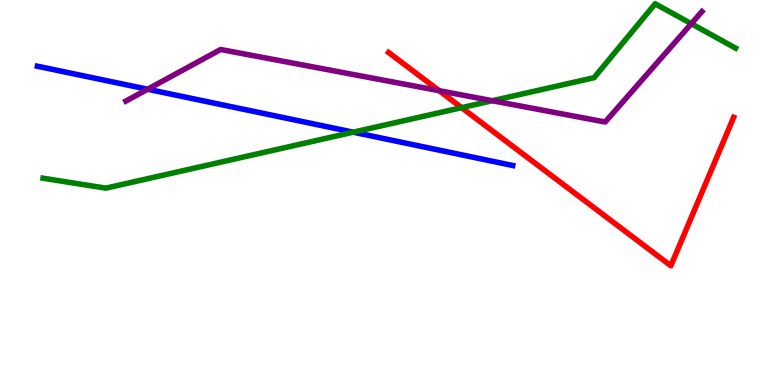[{'lines': ['blue', 'red'], 'intersections': []}, {'lines': ['green', 'red'], 'intersections': [{'x': 5.96, 'y': 7.2}]}, {'lines': ['purple', 'red'], 'intersections': [{'x': 5.67, 'y': 7.64}]}, {'lines': ['blue', 'green'], 'intersections': [{'x': 4.56, 'y': 6.57}]}, {'lines': ['blue', 'purple'], 'intersections': [{'x': 1.9, 'y': 7.68}]}, {'lines': ['green', 'purple'], 'intersections': [{'x': 6.35, 'y': 7.38}, {'x': 8.92, 'y': 9.38}]}]